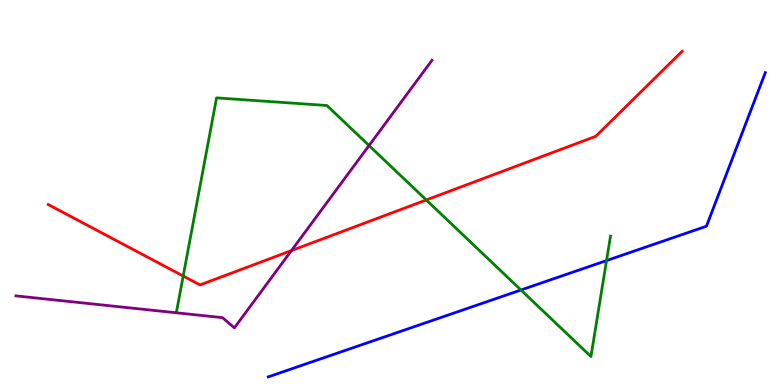[{'lines': ['blue', 'red'], 'intersections': []}, {'lines': ['green', 'red'], 'intersections': [{'x': 2.36, 'y': 2.83}, {'x': 5.5, 'y': 4.81}]}, {'lines': ['purple', 'red'], 'intersections': [{'x': 3.76, 'y': 3.49}]}, {'lines': ['blue', 'green'], 'intersections': [{'x': 6.72, 'y': 2.47}, {'x': 7.83, 'y': 3.23}]}, {'lines': ['blue', 'purple'], 'intersections': []}, {'lines': ['green', 'purple'], 'intersections': [{'x': 4.76, 'y': 6.22}]}]